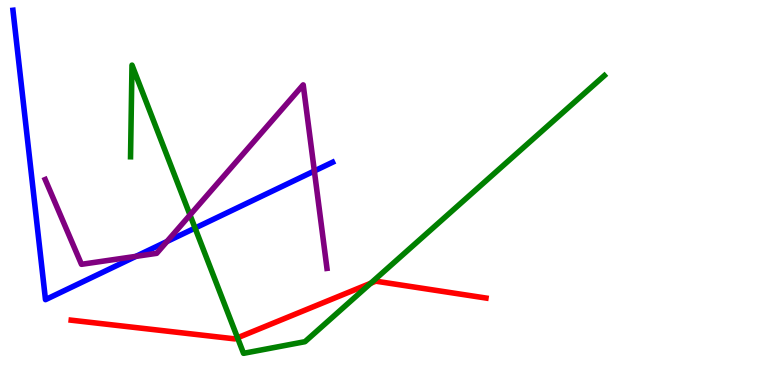[{'lines': ['blue', 'red'], 'intersections': []}, {'lines': ['green', 'red'], 'intersections': [{'x': 3.06, 'y': 1.23}, {'x': 4.78, 'y': 2.64}]}, {'lines': ['purple', 'red'], 'intersections': []}, {'lines': ['blue', 'green'], 'intersections': [{'x': 2.52, 'y': 4.08}]}, {'lines': ['blue', 'purple'], 'intersections': [{'x': 1.75, 'y': 3.34}, {'x': 2.15, 'y': 3.73}, {'x': 4.06, 'y': 5.56}]}, {'lines': ['green', 'purple'], 'intersections': [{'x': 2.45, 'y': 4.42}]}]